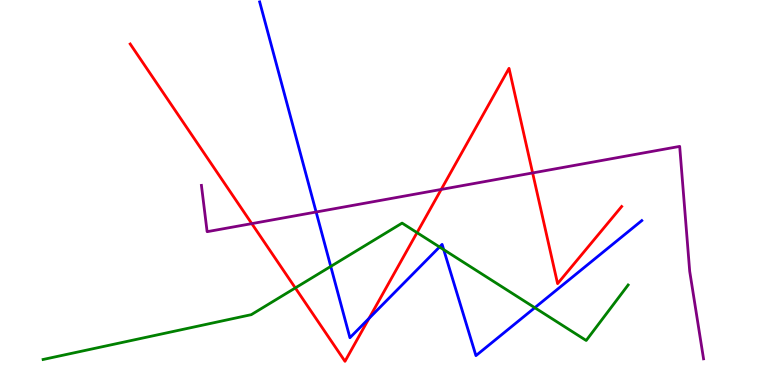[{'lines': ['blue', 'red'], 'intersections': [{'x': 4.76, 'y': 1.73}]}, {'lines': ['green', 'red'], 'intersections': [{'x': 3.81, 'y': 2.52}, {'x': 5.38, 'y': 3.96}]}, {'lines': ['purple', 'red'], 'intersections': [{'x': 3.25, 'y': 4.19}, {'x': 5.69, 'y': 5.08}, {'x': 6.87, 'y': 5.51}]}, {'lines': ['blue', 'green'], 'intersections': [{'x': 4.27, 'y': 3.08}, {'x': 5.67, 'y': 3.58}, {'x': 5.73, 'y': 3.52}, {'x': 6.9, 'y': 2.01}]}, {'lines': ['blue', 'purple'], 'intersections': [{'x': 4.08, 'y': 4.49}]}, {'lines': ['green', 'purple'], 'intersections': []}]